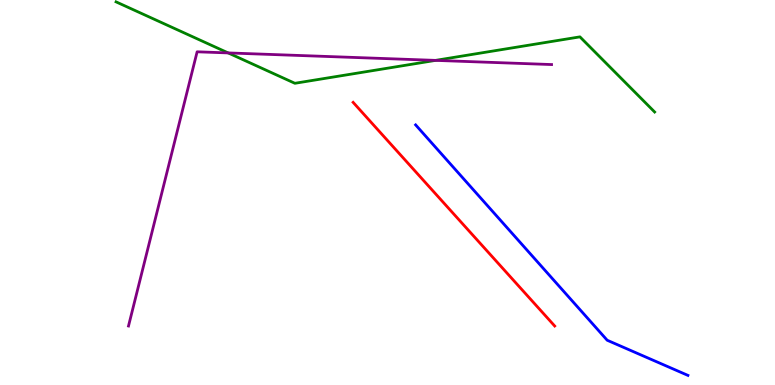[{'lines': ['blue', 'red'], 'intersections': []}, {'lines': ['green', 'red'], 'intersections': []}, {'lines': ['purple', 'red'], 'intersections': []}, {'lines': ['blue', 'green'], 'intersections': []}, {'lines': ['blue', 'purple'], 'intersections': []}, {'lines': ['green', 'purple'], 'intersections': [{'x': 2.94, 'y': 8.63}, {'x': 5.62, 'y': 8.43}]}]